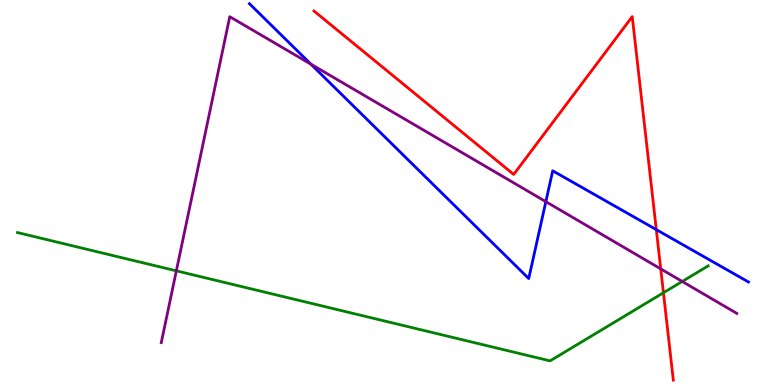[{'lines': ['blue', 'red'], 'intersections': [{'x': 8.47, 'y': 4.04}]}, {'lines': ['green', 'red'], 'intersections': [{'x': 8.56, 'y': 2.4}]}, {'lines': ['purple', 'red'], 'intersections': [{'x': 8.53, 'y': 3.02}]}, {'lines': ['blue', 'green'], 'intersections': []}, {'lines': ['blue', 'purple'], 'intersections': [{'x': 4.01, 'y': 8.33}, {'x': 7.04, 'y': 4.76}]}, {'lines': ['green', 'purple'], 'intersections': [{'x': 2.28, 'y': 2.97}, {'x': 8.8, 'y': 2.69}]}]